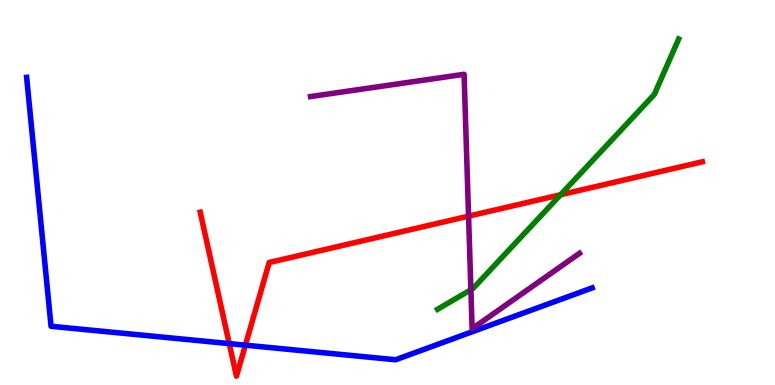[{'lines': ['blue', 'red'], 'intersections': [{'x': 2.96, 'y': 1.08}, {'x': 3.17, 'y': 1.03}]}, {'lines': ['green', 'red'], 'intersections': [{'x': 7.23, 'y': 4.94}]}, {'lines': ['purple', 'red'], 'intersections': [{'x': 6.05, 'y': 4.39}]}, {'lines': ['blue', 'green'], 'intersections': []}, {'lines': ['blue', 'purple'], 'intersections': []}, {'lines': ['green', 'purple'], 'intersections': [{'x': 6.08, 'y': 2.47}]}]